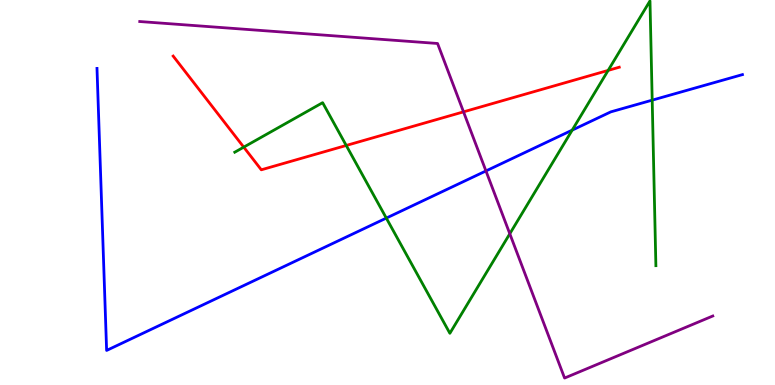[{'lines': ['blue', 'red'], 'intersections': []}, {'lines': ['green', 'red'], 'intersections': [{'x': 3.15, 'y': 6.18}, {'x': 4.47, 'y': 6.22}, {'x': 7.85, 'y': 8.17}]}, {'lines': ['purple', 'red'], 'intersections': [{'x': 5.98, 'y': 7.09}]}, {'lines': ['blue', 'green'], 'intersections': [{'x': 4.98, 'y': 4.34}, {'x': 7.38, 'y': 6.62}, {'x': 8.42, 'y': 7.4}]}, {'lines': ['blue', 'purple'], 'intersections': [{'x': 6.27, 'y': 5.56}]}, {'lines': ['green', 'purple'], 'intersections': [{'x': 6.58, 'y': 3.93}]}]